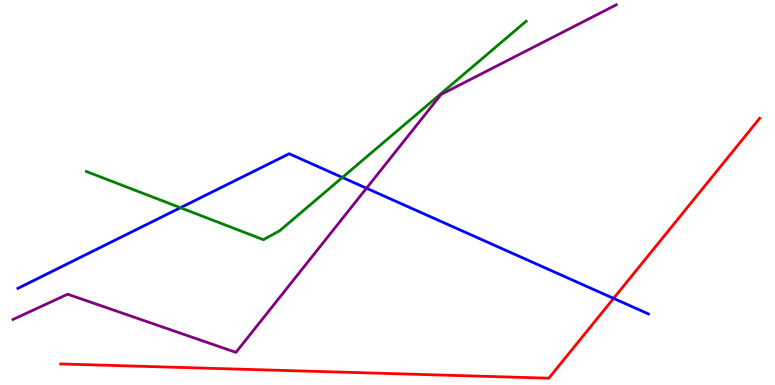[{'lines': ['blue', 'red'], 'intersections': [{'x': 7.92, 'y': 2.25}]}, {'lines': ['green', 'red'], 'intersections': []}, {'lines': ['purple', 'red'], 'intersections': []}, {'lines': ['blue', 'green'], 'intersections': [{'x': 2.33, 'y': 4.6}, {'x': 4.42, 'y': 5.39}]}, {'lines': ['blue', 'purple'], 'intersections': [{'x': 4.73, 'y': 5.11}]}, {'lines': ['green', 'purple'], 'intersections': []}]